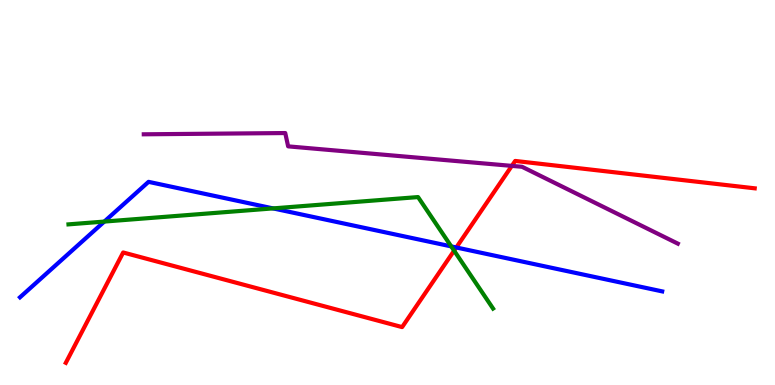[{'lines': ['blue', 'red'], 'intersections': [{'x': 5.89, 'y': 3.57}]}, {'lines': ['green', 'red'], 'intersections': [{'x': 5.86, 'y': 3.49}]}, {'lines': ['purple', 'red'], 'intersections': [{'x': 6.6, 'y': 5.69}]}, {'lines': ['blue', 'green'], 'intersections': [{'x': 1.35, 'y': 4.24}, {'x': 3.52, 'y': 4.59}, {'x': 5.82, 'y': 3.6}]}, {'lines': ['blue', 'purple'], 'intersections': []}, {'lines': ['green', 'purple'], 'intersections': []}]